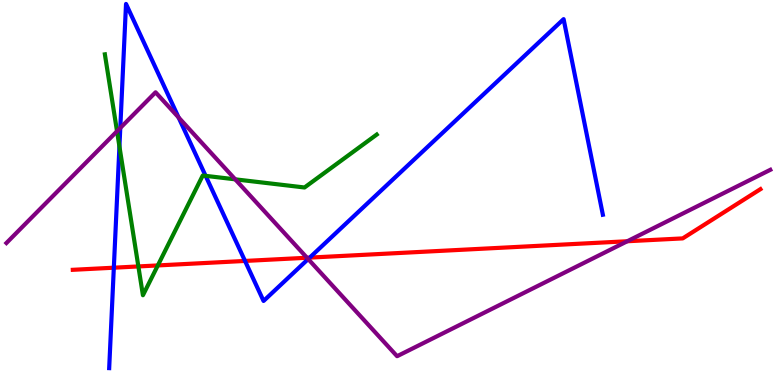[{'lines': ['blue', 'red'], 'intersections': [{'x': 1.47, 'y': 3.05}, {'x': 3.16, 'y': 3.22}, {'x': 4.0, 'y': 3.31}]}, {'lines': ['green', 'red'], 'intersections': [{'x': 1.79, 'y': 3.08}, {'x': 2.04, 'y': 3.11}]}, {'lines': ['purple', 'red'], 'intersections': [{'x': 3.96, 'y': 3.31}, {'x': 8.09, 'y': 3.73}]}, {'lines': ['blue', 'green'], 'intersections': [{'x': 1.54, 'y': 6.2}, {'x': 2.65, 'y': 5.43}]}, {'lines': ['blue', 'purple'], 'intersections': [{'x': 1.55, 'y': 6.68}, {'x': 2.3, 'y': 6.95}, {'x': 3.98, 'y': 3.27}]}, {'lines': ['green', 'purple'], 'intersections': [{'x': 1.51, 'y': 6.59}, {'x': 3.04, 'y': 5.34}]}]